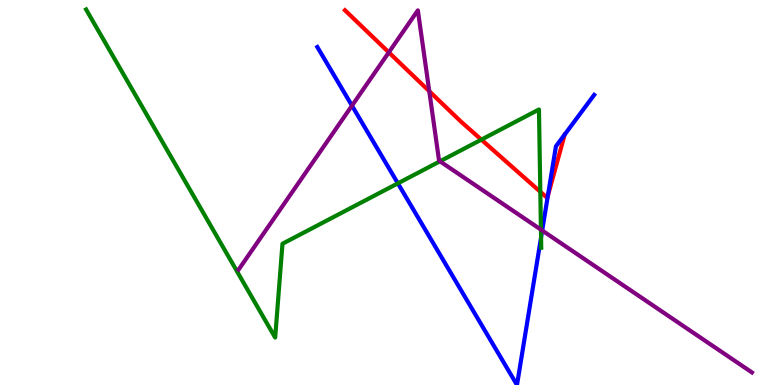[{'lines': ['blue', 'red'], 'intersections': [{'x': 7.07, 'y': 4.92}]}, {'lines': ['green', 'red'], 'intersections': [{'x': 6.21, 'y': 6.37}, {'x': 6.97, 'y': 5.02}]}, {'lines': ['purple', 'red'], 'intersections': [{'x': 5.02, 'y': 8.64}, {'x': 5.54, 'y': 7.63}]}, {'lines': ['blue', 'green'], 'intersections': [{'x': 5.13, 'y': 5.24}, {'x': 6.98, 'y': 3.83}]}, {'lines': ['blue', 'purple'], 'intersections': [{'x': 4.54, 'y': 7.26}, {'x': 7.0, 'y': 4.01}]}, {'lines': ['green', 'purple'], 'intersections': [{'x': 5.68, 'y': 5.81}, {'x': 6.98, 'y': 4.04}]}]